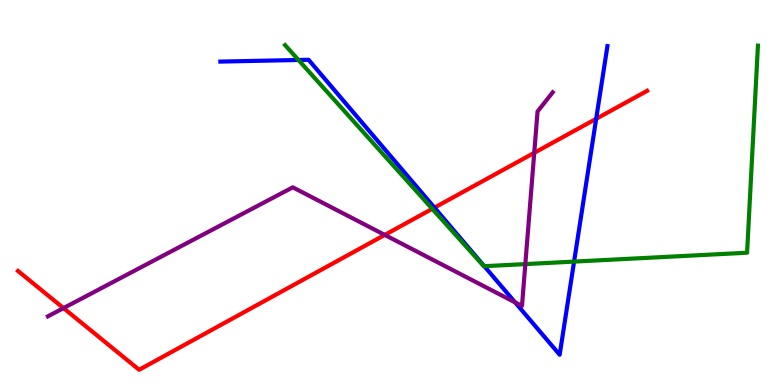[{'lines': ['blue', 'red'], 'intersections': [{'x': 5.61, 'y': 4.61}, {'x': 7.69, 'y': 6.91}]}, {'lines': ['green', 'red'], 'intersections': [{'x': 5.58, 'y': 4.58}]}, {'lines': ['purple', 'red'], 'intersections': [{'x': 0.819, 'y': 2.0}, {'x': 4.96, 'y': 3.9}, {'x': 6.89, 'y': 6.03}]}, {'lines': ['blue', 'green'], 'intersections': [{'x': 3.85, 'y': 8.44}, {'x': 6.25, 'y': 3.09}, {'x': 7.41, 'y': 3.21}]}, {'lines': ['blue', 'purple'], 'intersections': [{'x': 6.65, 'y': 2.15}]}, {'lines': ['green', 'purple'], 'intersections': [{'x': 6.78, 'y': 3.14}]}]